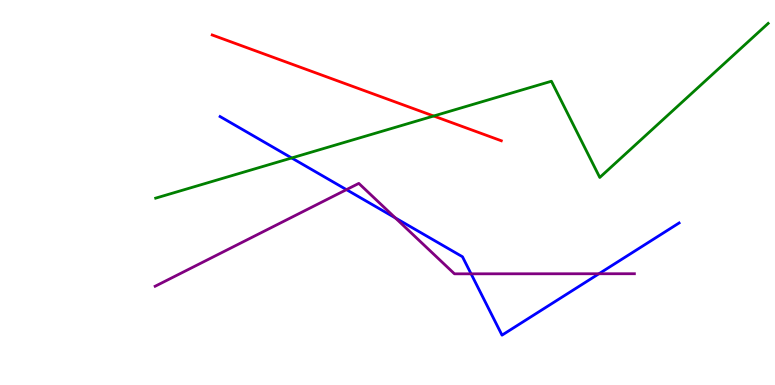[{'lines': ['blue', 'red'], 'intersections': []}, {'lines': ['green', 'red'], 'intersections': [{'x': 5.6, 'y': 6.99}]}, {'lines': ['purple', 'red'], 'intersections': []}, {'lines': ['blue', 'green'], 'intersections': [{'x': 3.76, 'y': 5.9}]}, {'lines': ['blue', 'purple'], 'intersections': [{'x': 4.47, 'y': 5.07}, {'x': 5.1, 'y': 4.34}, {'x': 6.08, 'y': 2.89}, {'x': 7.73, 'y': 2.89}]}, {'lines': ['green', 'purple'], 'intersections': []}]